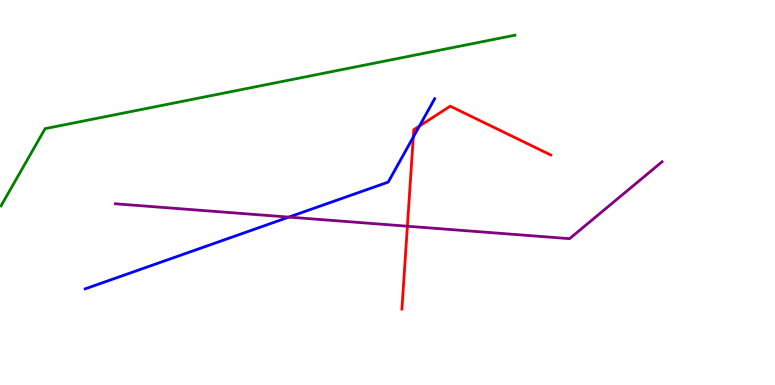[{'lines': ['blue', 'red'], 'intersections': [{'x': 5.33, 'y': 6.44}, {'x': 5.41, 'y': 6.72}]}, {'lines': ['green', 'red'], 'intersections': []}, {'lines': ['purple', 'red'], 'intersections': [{'x': 5.26, 'y': 4.12}]}, {'lines': ['blue', 'green'], 'intersections': []}, {'lines': ['blue', 'purple'], 'intersections': [{'x': 3.73, 'y': 4.36}]}, {'lines': ['green', 'purple'], 'intersections': []}]